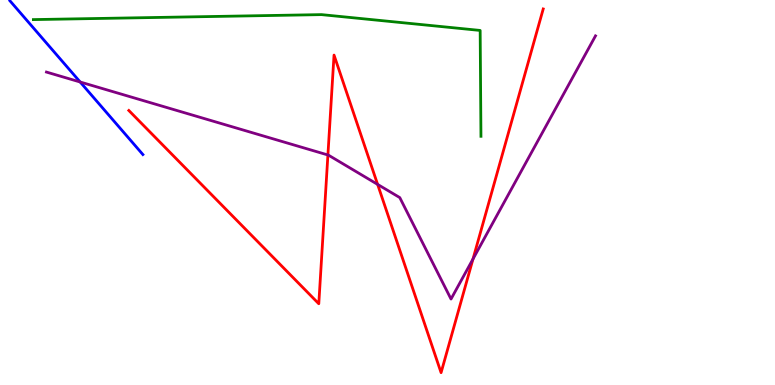[{'lines': ['blue', 'red'], 'intersections': []}, {'lines': ['green', 'red'], 'intersections': []}, {'lines': ['purple', 'red'], 'intersections': [{'x': 4.23, 'y': 5.97}, {'x': 4.87, 'y': 5.21}, {'x': 6.1, 'y': 3.27}]}, {'lines': ['blue', 'green'], 'intersections': []}, {'lines': ['blue', 'purple'], 'intersections': [{'x': 1.03, 'y': 7.87}]}, {'lines': ['green', 'purple'], 'intersections': []}]